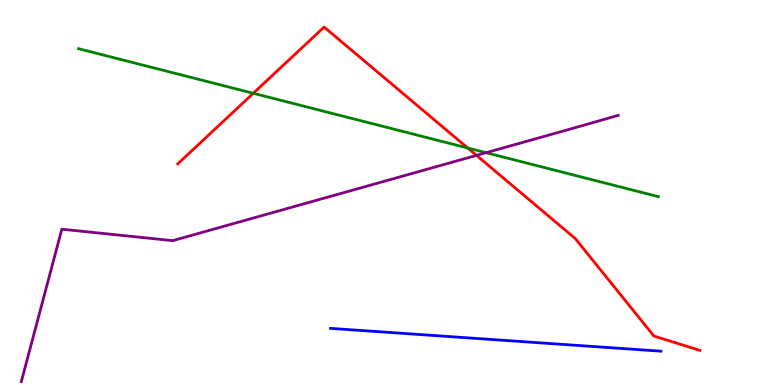[{'lines': ['blue', 'red'], 'intersections': []}, {'lines': ['green', 'red'], 'intersections': [{'x': 3.27, 'y': 7.58}, {'x': 6.04, 'y': 6.16}]}, {'lines': ['purple', 'red'], 'intersections': [{'x': 6.15, 'y': 5.96}]}, {'lines': ['blue', 'green'], 'intersections': []}, {'lines': ['blue', 'purple'], 'intersections': []}, {'lines': ['green', 'purple'], 'intersections': [{'x': 6.27, 'y': 6.03}]}]